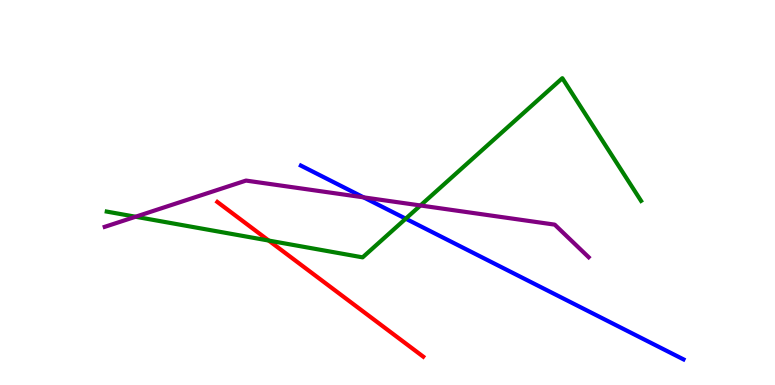[{'lines': ['blue', 'red'], 'intersections': []}, {'lines': ['green', 'red'], 'intersections': [{'x': 3.47, 'y': 3.75}]}, {'lines': ['purple', 'red'], 'intersections': []}, {'lines': ['blue', 'green'], 'intersections': [{'x': 5.24, 'y': 4.32}]}, {'lines': ['blue', 'purple'], 'intersections': [{'x': 4.69, 'y': 4.87}]}, {'lines': ['green', 'purple'], 'intersections': [{'x': 1.75, 'y': 4.37}, {'x': 5.43, 'y': 4.66}]}]